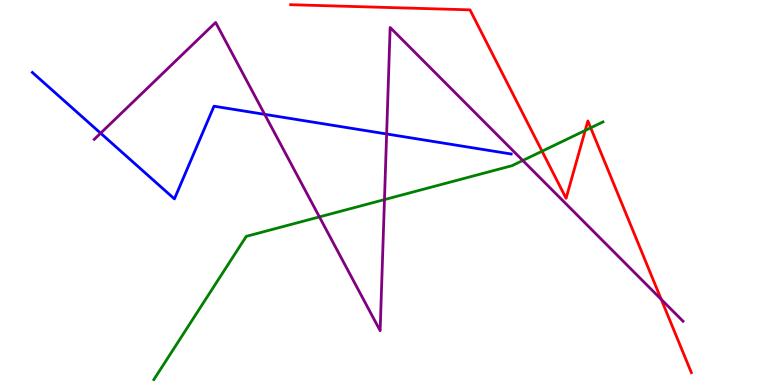[{'lines': ['blue', 'red'], 'intersections': []}, {'lines': ['green', 'red'], 'intersections': [{'x': 6.99, 'y': 6.07}, {'x': 7.55, 'y': 6.61}, {'x': 7.62, 'y': 6.68}]}, {'lines': ['purple', 'red'], 'intersections': [{'x': 8.53, 'y': 2.22}]}, {'lines': ['blue', 'green'], 'intersections': []}, {'lines': ['blue', 'purple'], 'intersections': [{'x': 1.3, 'y': 6.54}, {'x': 3.42, 'y': 7.03}, {'x': 4.99, 'y': 6.52}]}, {'lines': ['green', 'purple'], 'intersections': [{'x': 4.12, 'y': 4.37}, {'x': 4.96, 'y': 4.82}, {'x': 6.75, 'y': 5.83}]}]